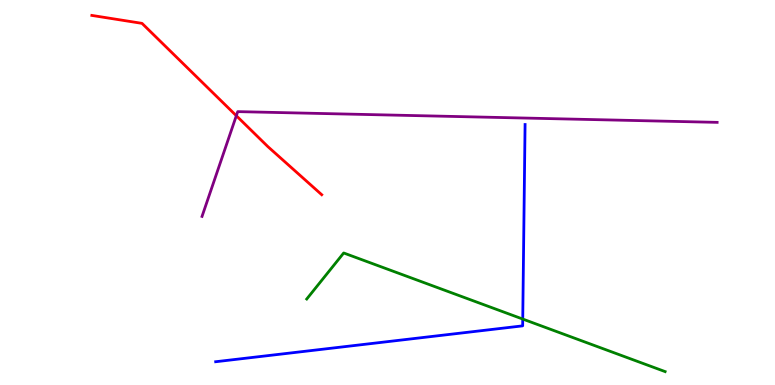[{'lines': ['blue', 'red'], 'intersections': []}, {'lines': ['green', 'red'], 'intersections': []}, {'lines': ['purple', 'red'], 'intersections': [{'x': 3.05, 'y': 6.99}]}, {'lines': ['blue', 'green'], 'intersections': [{'x': 6.75, 'y': 1.71}]}, {'lines': ['blue', 'purple'], 'intersections': []}, {'lines': ['green', 'purple'], 'intersections': []}]